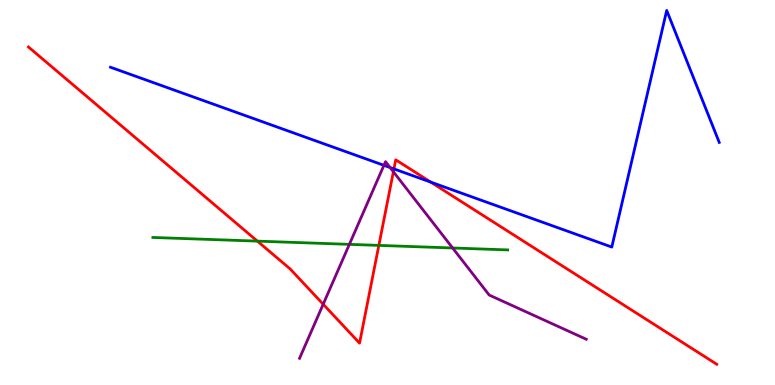[{'lines': ['blue', 'red'], 'intersections': [{'x': 5.08, 'y': 5.61}, {'x': 5.56, 'y': 5.27}]}, {'lines': ['green', 'red'], 'intersections': [{'x': 3.32, 'y': 3.74}, {'x': 4.89, 'y': 3.63}]}, {'lines': ['purple', 'red'], 'intersections': [{'x': 4.17, 'y': 2.1}, {'x': 5.08, 'y': 5.54}]}, {'lines': ['blue', 'green'], 'intersections': []}, {'lines': ['blue', 'purple'], 'intersections': [{'x': 4.95, 'y': 5.71}, {'x': 5.03, 'y': 5.65}]}, {'lines': ['green', 'purple'], 'intersections': [{'x': 4.51, 'y': 3.65}, {'x': 5.84, 'y': 3.56}]}]